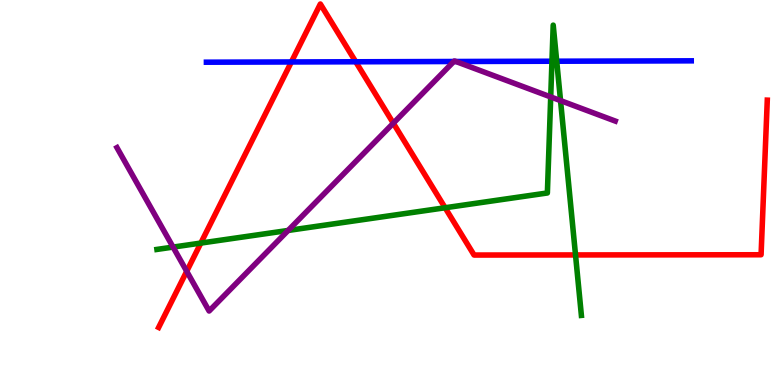[{'lines': ['blue', 'red'], 'intersections': [{'x': 3.76, 'y': 8.39}, {'x': 4.59, 'y': 8.4}]}, {'lines': ['green', 'red'], 'intersections': [{'x': 2.59, 'y': 3.69}, {'x': 5.74, 'y': 4.6}, {'x': 7.43, 'y': 3.38}]}, {'lines': ['purple', 'red'], 'intersections': [{'x': 2.41, 'y': 2.95}, {'x': 5.08, 'y': 6.8}]}, {'lines': ['blue', 'green'], 'intersections': [{'x': 7.12, 'y': 8.41}, {'x': 7.18, 'y': 8.41}]}, {'lines': ['blue', 'purple'], 'intersections': [{'x': 5.86, 'y': 8.4}, {'x': 5.88, 'y': 8.4}]}, {'lines': ['green', 'purple'], 'intersections': [{'x': 2.23, 'y': 3.58}, {'x': 3.72, 'y': 4.01}, {'x': 7.11, 'y': 7.48}, {'x': 7.23, 'y': 7.39}]}]